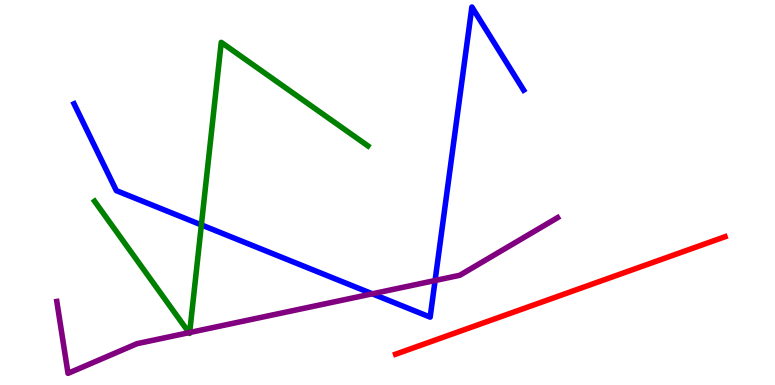[{'lines': ['blue', 'red'], 'intersections': []}, {'lines': ['green', 'red'], 'intersections': []}, {'lines': ['purple', 'red'], 'intersections': []}, {'lines': ['blue', 'green'], 'intersections': [{'x': 2.6, 'y': 4.16}]}, {'lines': ['blue', 'purple'], 'intersections': [{'x': 4.8, 'y': 2.37}, {'x': 5.61, 'y': 2.71}]}, {'lines': ['green', 'purple'], 'intersections': [{'x': 2.44, 'y': 1.36}, {'x': 2.45, 'y': 1.36}]}]